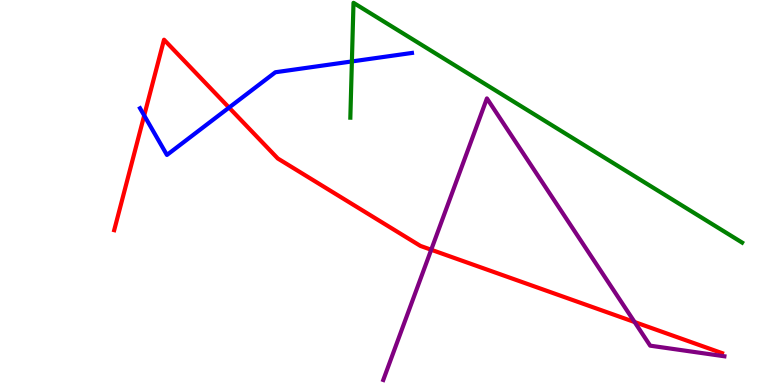[{'lines': ['blue', 'red'], 'intersections': [{'x': 1.86, 'y': 7.0}, {'x': 2.96, 'y': 7.21}]}, {'lines': ['green', 'red'], 'intersections': []}, {'lines': ['purple', 'red'], 'intersections': [{'x': 5.56, 'y': 3.51}, {'x': 8.19, 'y': 1.64}]}, {'lines': ['blue', 'green'], 'intersections': [{'x': 4.54, 'y': 8.4}]}, {'lines': ['blue', 'purple'], 'intersections': []}, {'lines': ['green', 'purple'], 'intersections': []}]